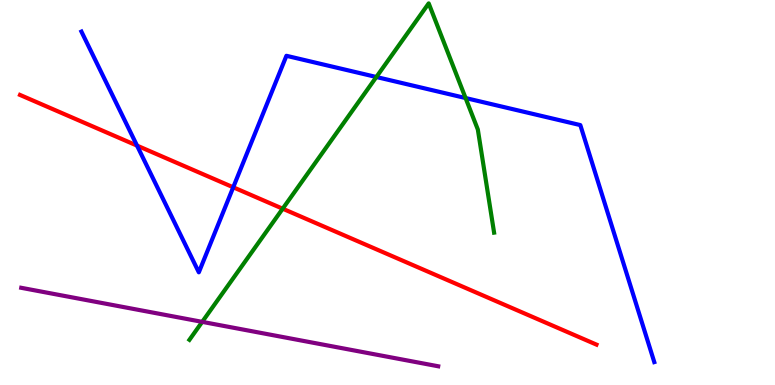[{'lines': ['blue', 'red'], 'intersections': [{'x': 1.77, 'y': 6.22}, {'x': 3.01, 'y': 5.14}]}, {'lines': ['green', 'red'], 'intersections': [{'x': 3.65, 'y': 4.58}]}, {'lines': ['purple', 'red'], 'intersections': []}, {'lines': ['blue', 'green'], 'intersections': [{'x': 4.86, 'y': 8.0}, {'x': 6.01, 'y': 7.45}]}, {'lines': ['blue', 'purple'], 'intersections': []}, {'lines': ['green', 'purple'], 'intersections': [{'x': 2.61, 'y': 1.64}]}]